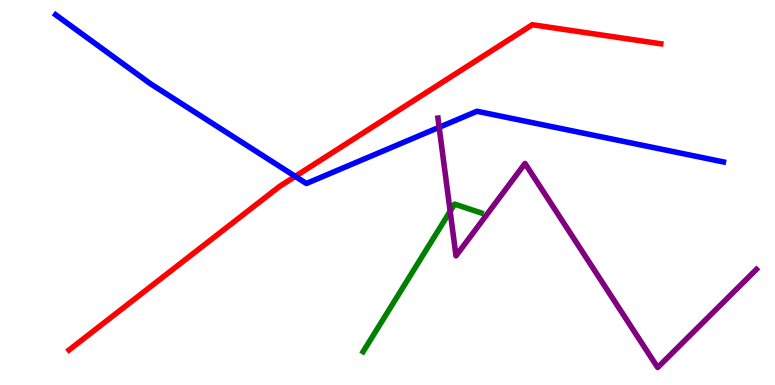[{'lines': ['blue', 'red'], 'intersections': [{'x': 3.81, 'y': 5.42}]}, {'lines': ['green', 'red'], 'intersections': []}, {'lines': ['purple', 'red'], 'intersections': []}, {'lines': ['blue', 'green'], 'intersections': []}, {'lines': ['blue', 'purple'], 'intersections': [{'x': 5.67, 'y': 6.69}]}, {'lines': ['green', 'purple'], 'intersections': [{'x': 5.81, 'y': 4.51}]}]